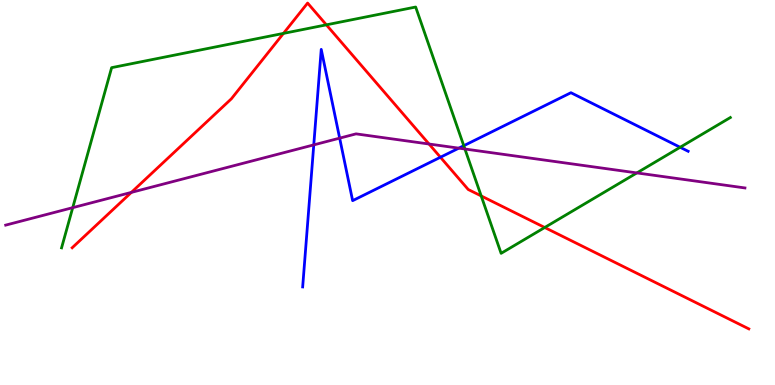[{'lines': ['blue', 'red'], 'intersections': [{'x': 5.68, 'y': 5.92}]}, {'lines': ['green', 'red'], 'intersections': [{'x': 3.66, 'y': 9.13}, {'x': 4.21, 'y': 9.35}, {'x': 6.21, 'y': 4.91}, {'x': 7.03, 'y': 4.09}]}, {'lines': ['purple', 'red'], 'intersections': [{'x': 1.69, 'y': 5.0}, {'x': 5.54, 'y': 6.26}]}, {'lines': ['blue', 'green'], 'intersections': [{'x': 5.98, 'y': 6.22}, {'x': 8.78, 'y': 6.17}]}, {'lines': ['blue', 'purple'], 'intersections': [{'x': 4.05, 'y': 6.24}, {'x': 4.38, 'y': 6.41}, {'x': 5.92, 'y': 6.15}]}, {'lines': ['green', 'purple'], 'intersections': [{'x': 0.938, 'y': 4.61}, {'x': 6.0, 'y': 6.13}, {'x': 8.22, 'y': 5.51}]}]